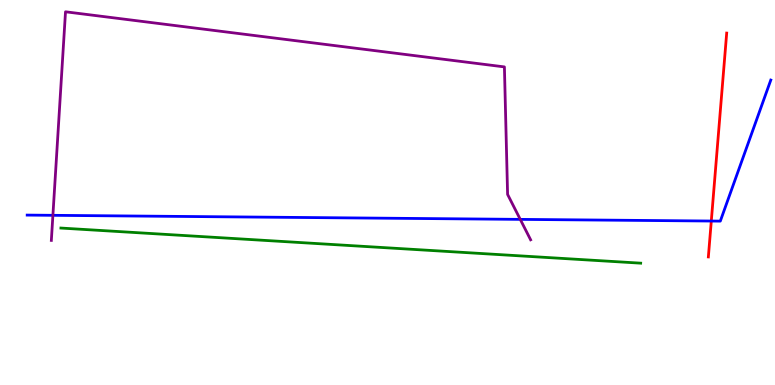[{'lines': ['blue', 'red'], 'intersections': [{'x': 9.18, 'y': 4.26}]}, {'lines': ['green', 'red'], 'intersections': []}, {'lines': ['purple', 'red'], 'intersections': []}, {'lines': ['blue', 'green'], 'intersections': []}, {'lines': ['blue', 'purple'], 'intersections': [{'x': 0.683, 'y': 4.41}, {'x': 6.71, 'y': 4.3}]}, {'lines': ['green', 'purple'], 'intersections': []}]